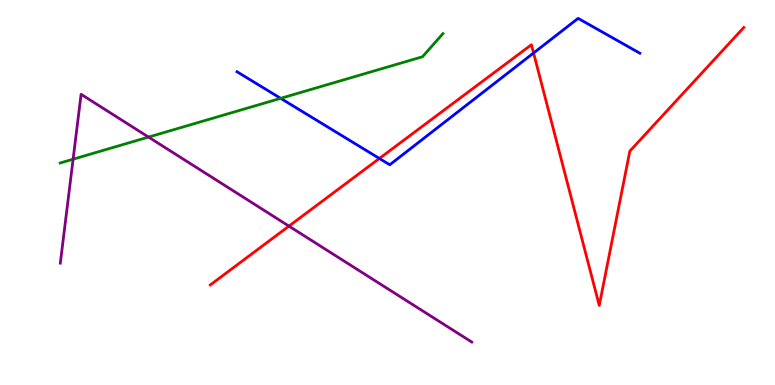[{'lines': ['blue', 'red'], 'intersections': [{'x': 4.9, 'y': 5.88}, {'x': 6.88, 'y': 8.62}]}, {'lines': ['green', 'red'], 'intersections': []}, {'lines': ['purple', 'red'], 'intersections': [{'x': 3.73, 'y': 4.13}]}, {'lines': ['blue', 'green'], 'intersections': [{'x': 3.62, 'y': 7.45}]}, {'lines': ['blue', 'purple'], 'intersections': []}, {'lines': ['green', 'purple'], 'intersections': [{'x': 0.943, 'y': 5.87}, {'x': 1.92, 'y': 6.44}]}]